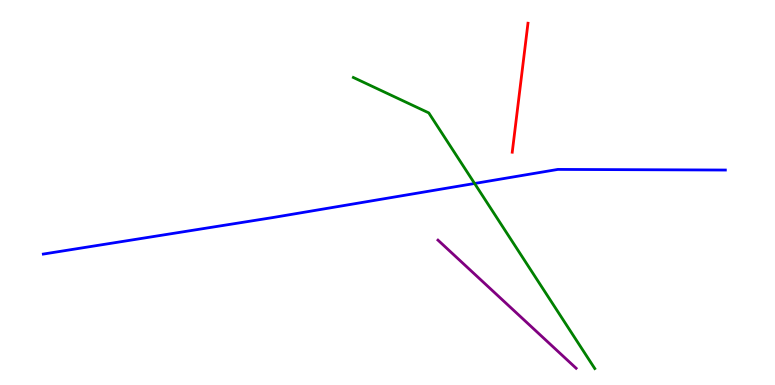[{'lines': ['blue', 'red'], 'intersections': []}, {'lines': ['green', 'red'], 'intersections': []}, {'lines': ['purple', 'red'], 'intersections': []}, {'lines': ['blue', 'green'], 'intersections': [{'x': 6.12, 'y': 5.23}]}, {'lines': ['blue', 'purple'], 'intersections': []}, {'lines': ['green', 'purple'], 'intersections': []}]